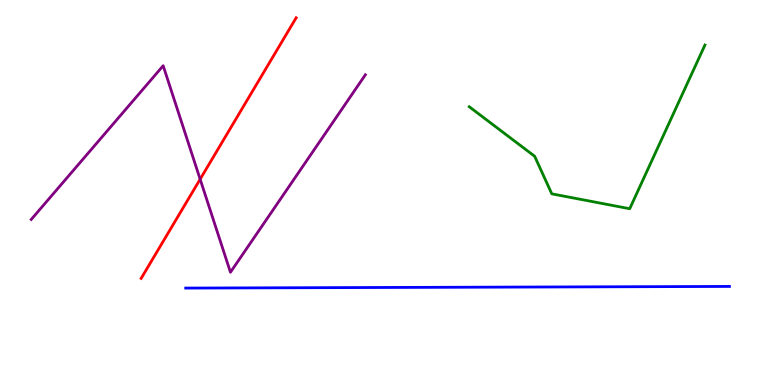[{'lines': ['blue', 'red'], 'intersections': []}, {'lines': ['green', 'red'], 'intersections': []}, {'lines': ['purple', 'red'], 'intersections': [{'x': 2.58, 'y': 5.35}]}, {'lines': ['blue', 'green'], 'intersections': []}, {'lines': ['blue', 'purple'], 'intersections': []}, {'lines': ['green', 'purple'], 'intersections': []}]